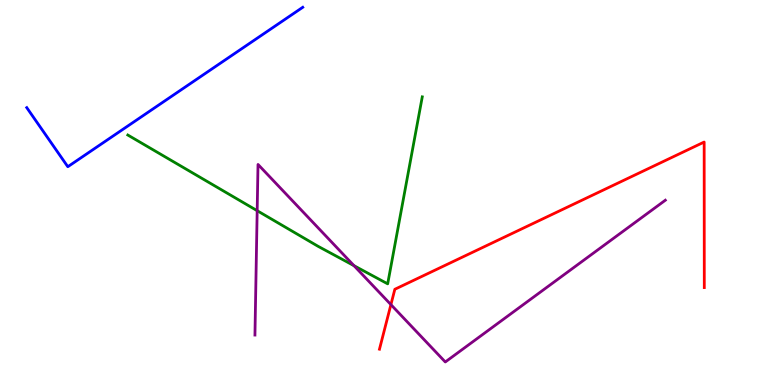[{'lines': ['blue', 'red'], 'intersections': []}, {'lines': ['green', 'red'], 'intersections': []}, {'lines': ['purple', 'red'], 'intersections': [{'x': 5.04, 'y': 2.09}]}, {'lines': ['blue', 'green'], 'intersections': []}, {'lines': ['blue', 'purple'], 'intersections': []}, {'lines': ['green', 'purple'], 'intersections': [{'x': 3.32, 'y': 4.53}, {'x': 4.57, 'y': 3.1}]}]